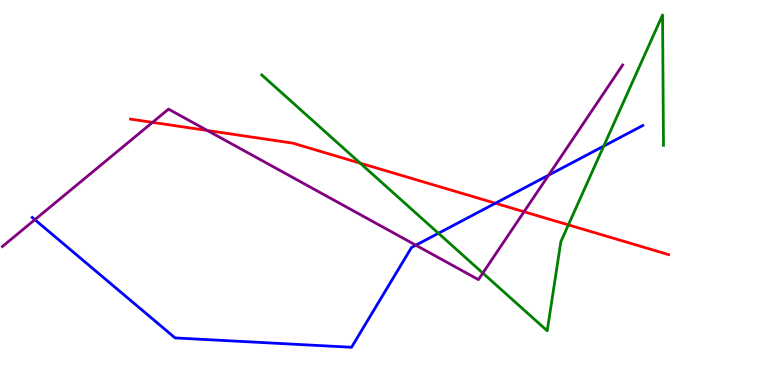[{'lines': ['blue', 'red'], 'intersections': [{'x': 6.39, 'y': 4.72}]}, {'lines': ['green', 'red'], 'intersections': [{'x': 4.65, 'y': 5.76}, {'x': 7.33, 'y': 4.16}]}, {'lines': ['purple', 'red'], 'intersections': [{'x': 1.97, 'y': 6.82}, {'x': 2.68, 'y': 6.61}, {'x': 6.76, 'y': 4.5}]}, {'lines': ['blue', 'green'], 'intersections': [{'x': 5.66, 'y': 3.94}, {'x': 7.79, 'y': 6.21}]}, {'lines': ['blue', 'purple'], 'intersections': [{'x': 0.45, 'y': 4.29}, {'x': 5.37, 'y': 3.63}, {'x': 7.08, 'y': 5.45}]}, {'lines': ['green', 'purple'], 'intersections': [{'x': 6.23, 'y': 2.91}]}]